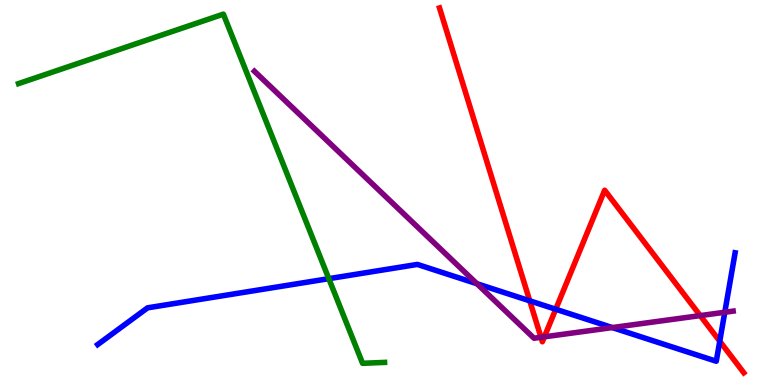[{'lines': ['blue', 'red'], 'intersections': [{'x': 6.84, 'y': 2.19}, {'x': 7.17, 'y': 1.97}, {'x': 9.29, 'y': 1.14}]}, {'lines': ['green', 'red'], 'intersections': []}, {'lines': ['purple', 'red'], 'intersections': [{'x': 6.98, 'y': 1.24}, {'x': 7.02, 'y': 1.25}, {'x': 9.04, 'y': 1.8}]}, {'lines': ['blue', 'green'], 'intersections': [{'x': 4.24, 'y': 2.76}]}, {'lines': ['blue', 'purple'], 'intersections': [{'x': 6.15, 'y': 2.63}, {'x': 7.9, 'y': 1.49}, {'x': 9.35, 'y': 1.89}]}, {'lines': ['green', 'purple'], 'intersections': []}]